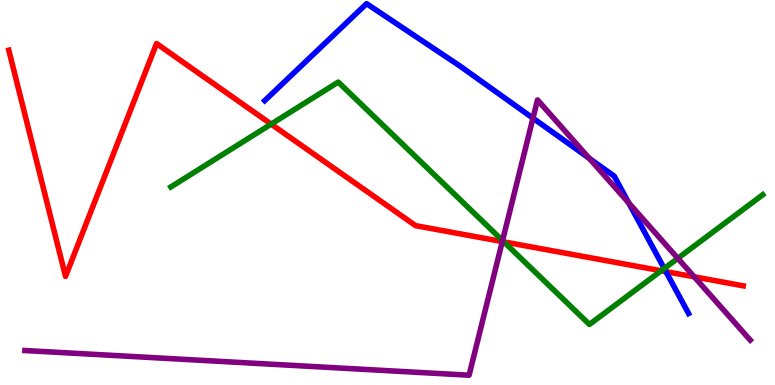[{'lines': ['blue', 'red'], 'intersections': [{'x': 8.59, 'y': 2.94}]}, {'lines': ['green', 'red'], 'intersections': [{'x': 3.5, 'y': 6.78}, {'x': 6.5, 'y': 3.72}, {'x': 8.53, 'y': 2.97}]}, {'lines': ['purple', 'red'], 'intersections': [{'x': 6.48, 'y': 3.73}, {'x': 8.96, 'y': 2.81}]}, {'lines': ['blue', 'green'], 'intersections': [{'x': 8.57, 'y': 3.03}]}, {'lines': ['blue', 'purple'], 'intersections': [{'x': 6.88, 'y': 6.93}, {'x': 7.6, 'y': 5.89}, {'x': 8.11, 'y': 4.73}]}, {'lines': ['green', 'purple'], 'intersections': [{'x': 6.48, 'y': 3.75}, {'x': 8.75, 'y': 3.29}]}]